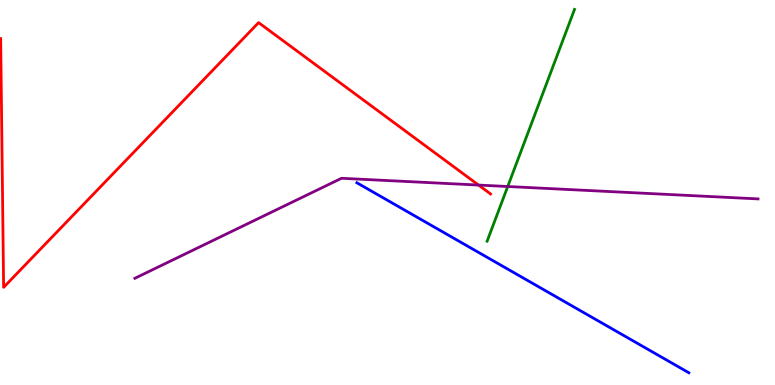[{'lines': ['blue', 'red'], 'intersections': []}, {'lines': ['green', 'red'], 'intersections': []}, {'lines': ['purple', 'red'], 'intersections': [{'x': 6.17, 'y': 5.19}]}, {'lines': ['blue', 'green'], 'intersections': []}, {'lines': ['blue', 'purple'], 'intersections': []}, {'lines': ['green', 'purple'], 'intersections': [{'x': 6.55, 'y': 5.16}]}]